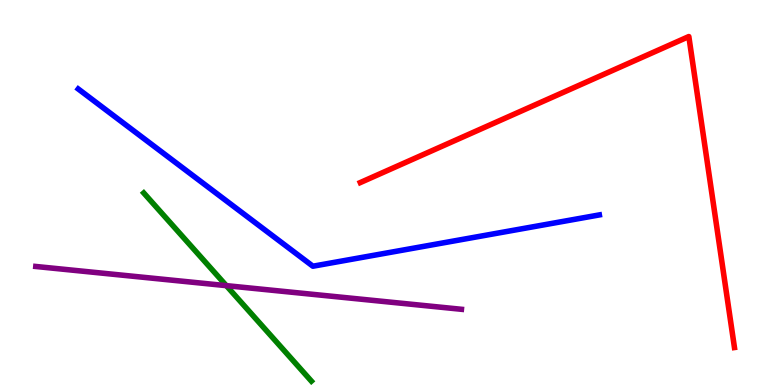[{'lines': ['blue', 'red'], 'intersections': []}, {'lines': ['green', 'red'], 'intersections': []}, {'lines': ['purple', 'red'], 'intersections': []}, {'lines': ['blue', 'green'], 'intersections': []}, {'lines': ['blue', 'purple'], 'intersections': []}, {'lines': ['green', 'purple'], 'intersections': [{'x': 2.92, 'y': 2.58}]}]